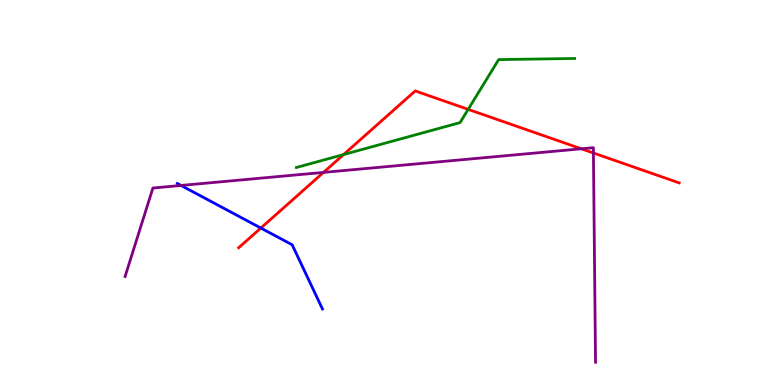[{'lines': ['blue', 'red'], 'intersections': [{'x': 3.37, 'y': 4.08}]}, {'lines': ['green', 'red'], 'intersections': [{'x': 4.43, 'y': 5.99}, {'x': 6.04, 'y': 7.16}]}, {'lines': ['purple', 'red'], 'intersections': [{'x': 4.17, 'y': 5.52}, {'x': 7.5, 'y': 6.14}, {'x': 7.66, 'y': 6.03}]}, {'lines': ['blue', 'green'], 'intersections': []}, {'lines': ['blue', 'purple'], 'intersections': [{'x': 2.34, 'y': 5.18}]}, {'lines': ['green', 'purple'], 'intersections': []}]